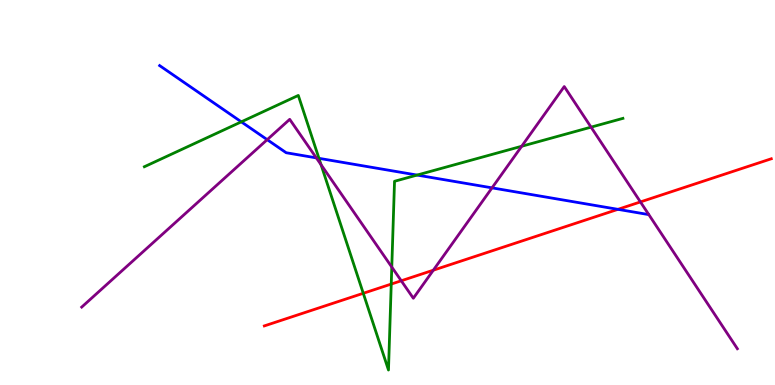[{'lines': ['blue', 'red'], 'intersections': [{'x': 7.97, 'y': 4.56}]}, {'lines': ['green', 'red'], 'intersections': [{'x': 4.69, 'y': 2.38}, {'x': 5.05, 'y': 2.62}]}, {'lines': ['purple', 'red'], 'intersections': [{'x': 5.18, 'y': 2.71}, {'x': 5.59, 'y': 2.98}, {'x': 8.26, 'y': 4.76}]}, {'lines': ['blue', 'green'], 'intersections': [{'x': 3.11, 'y': 6.84}, {'x': 4.12, 'y': 5.89}, {'x': 5.38, 'y': 5.45}]}, {'lines': ['blue', 'purple'], 'intersections': [{'x': 3.45, 'y': 6.37}, {'x': 4.08, 'y': 5.9}, {'x': 6.35, 'y': 5.12}]}, {'lines': ['green', 'purple'], 'intersections': [{'x': 4.14, 'y': 5.72}, {'x': 5.06, 'y': 3.06}, {'x': 6.73, 'y': 6.2}, {'x': 7.63, 'y': 6.7}]}]